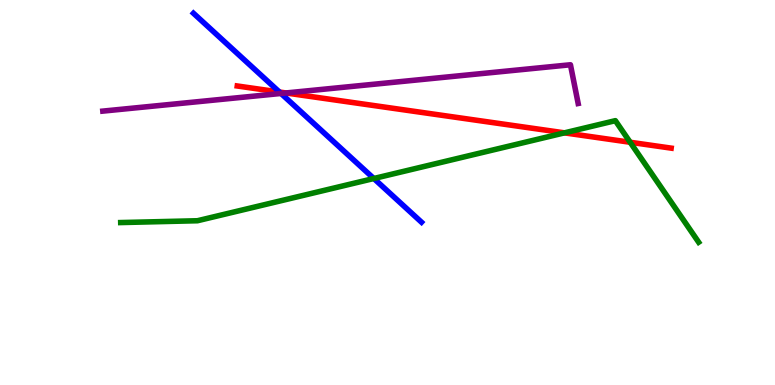[{'lines': ['blue', 'red'], 'intersections': [{'x': 3.61, 'y': 7.61}]}, {'lines': ['green', 'red'], 'intersections': [{'x': 7.28, 'y': 6.55}, {'x': 8.13, 'y': 6.3}]}, {'lines': ['purple', 'red'], 'intersections': [{'x': 3.69, 'y': 7.59}]}, {'lines': ['blue', 'green'], 'intersections': [{'x': 4.82, 'y': 5.36}]}, {'lines': ['blue', 'purple'], 'intersections': [{'x': 3.63, 'y': 7.57}]}, {'lines': ['green', 'purple'], 'intersections': []}]